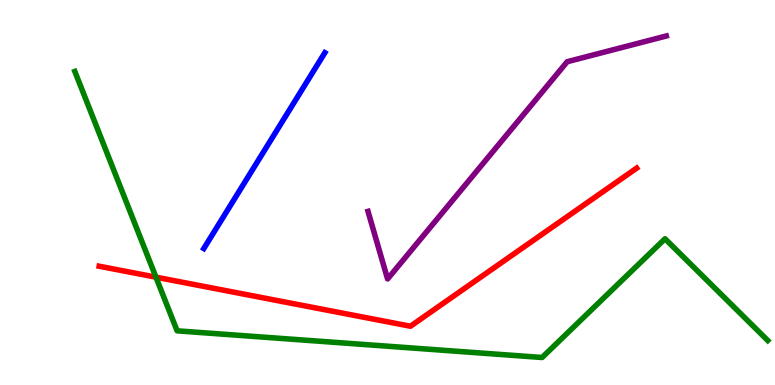[{'lines': ['blue', 'red'], 'intersections': []}, {'lines': ['green', 'red'], 'intersections': [{'x': 2.01, 'y': 2.8}]}, {'lines': ['purple', 'red'], 'intersections': []}, {'lines': ['blue', 'green'], 'intersections': []}, {'lines': ['blue', 'purple'], 'intersections': []}, {'lines': ['green', 'purple'], 'intersections': []}]